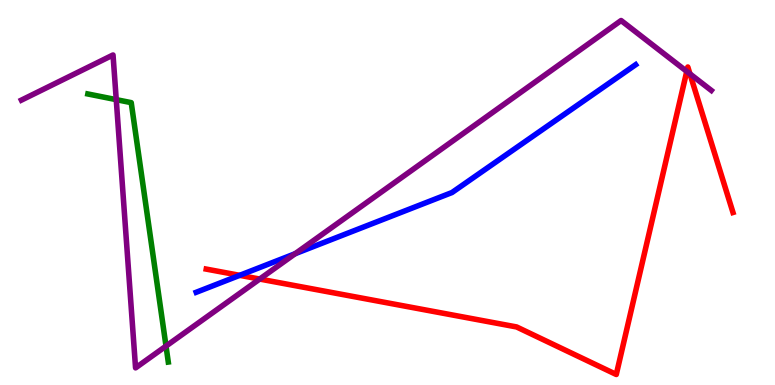[{'lines': ['blue', 'red'], 'intersections': [{'x': 3.09, 'y': 2.85}]}, {'lines': ['green', 'red'], 'intersections': []}, {'lines': ['purple', 'red'], 'intersections': [{'x': 3.35, 'y': 2.75}, {'x': 8.86, 'y': 8.15}, {'x': 8.9, 'y': 8.08}]}, {'lines': ['blue', 'green'], 'intersections': []}, {'lines': ['blue', 'purple'], 'intersections': [{'x': 3.81, 'y': 3.41}]}, {'lines': ['green', 'purple'], 'intersections': [{'x': 1.5, 'y': 7.41}, {'x': 2.14, 'y': 1.01}]}]